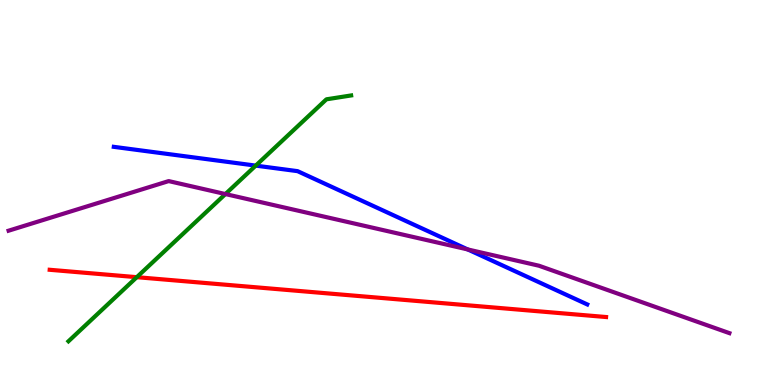[{'lines': ['blue', 'red'], 'intersections': []}, {'lines': ['green', 'red'], 'intersections': [{'x': 1.77, 'y': 2.8}]}, {'lines': ['purple', 'red'], 'intersections': []}, {'lines': ['blue', 'green'], 'intersections': [{'x': 3.3, 'y': 5.7}]}, {'lines': ['blue', 'purple'], 'intersections': [{'x': 6.04, 'y': 3.52}]}, {'lines': ['green', 'purple'], 'intersections': [{'x': 2.91, 'y': 4.96}]}]